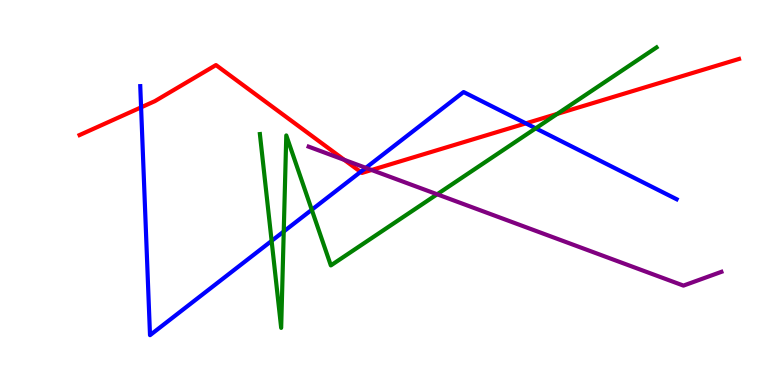[{'lines': ['blue', 'red'], 'intersections': [{'x': 1.82, 'y': 7.21}, {'x': 4.65, 'y': 5.53}, {'x': 6.79, 'y': 6.8}]}, {'lines': ['green', 'red'], 'intersections': [{'x': 7.19, 'y': 7.04}]}, {'lines': ['purple', 'red'], 'intersections': [{'x': 4.44, 'y': 5.85}, {'x': 4.79, 'y': 5.58}]}, {'lines': ['blue', 'green'], 'intersections': [{'x': 3.5, 'y': 3.74}, {'x': 3.66, 'y': 3.99}, {'x': 4.02, 'y': 4.55}, {'x': 6.91, 'y': 6.67}]}, {'lines': ['blue', 'purple'], 'intersections': [{'x': 4.72, 'y': 5.64}]}, {'lines': ['green', 'purple'], 'intersections': [{'x': 5.64, 'y': 4.95}]}]